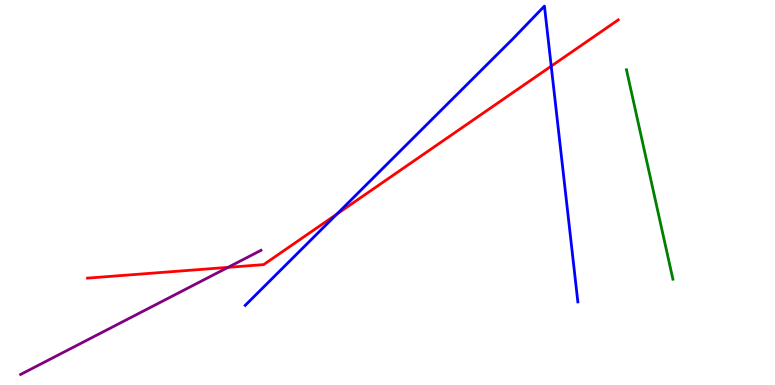[{'lines': ['blue', 'red'], 'intersections': [{'x': 4.35, 'y': 4.44}, {'x': 7.11, 'y': 8.28}]}, {'lines': ['green', 'red'], 'intersections': []}, {'lines': ['purple', 'red'], 'intersections': [{'x': 2.94, 'y': 3.06}]}, {'lines': ['blue', 'green'], 'intersections': []}, {'lines': ['blue', 'purple'], 'intersections': []}, {'lines': ['green', 'purple'], 'intersections': []}]